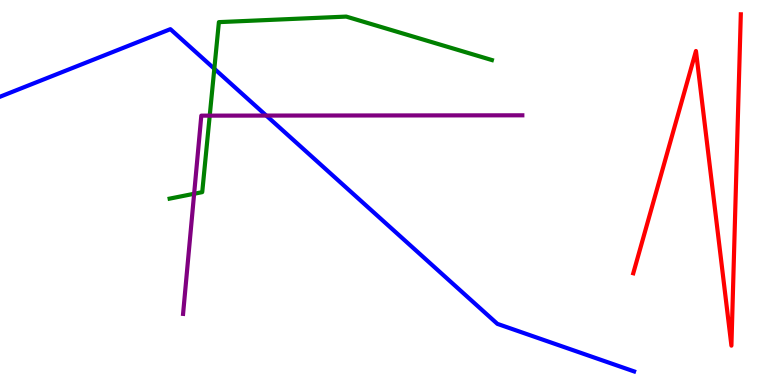[{'lines': ['blue', 'red'], 'intersections': []}, {'lines': ['green', 'red'], 'intersections': []}, {'lines': ['purple', 'red'], 'intersections': []}, {'lines': ['blue', 'green'], 'intersections': [{'x': 2.77, 'y': 8.21}]}, {'lines': ['blue', 'purple'], 'intersections': [{'x': 3.44, 'y': 7.0}]}, {'lines': ['green', 'purple'], 'intersections': [{'x': 2.5, 'y': 4.97}, {'x': 2.71, 'y': 7.0}]}]